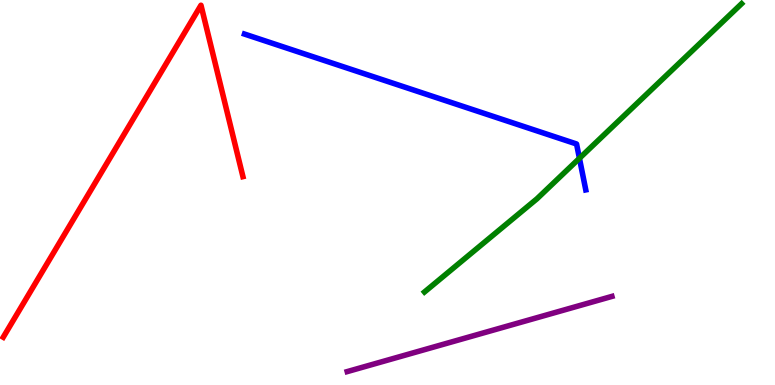[{'lines': ['blue', 'red'], 'intersections': []}, {'lines': ['green', 'red'], 'intersections': []}, {'lines': ['purple', 'red'], 'intersections': []}, {'lines': ['blue', 'green'], 'intersections': [{'x': 7.48, 'y': 5.89}]}, {'lines': ['blue', 'purple'], 'intersections': []}, {'lines': ['green', 'purple'], 'intersections': []}]